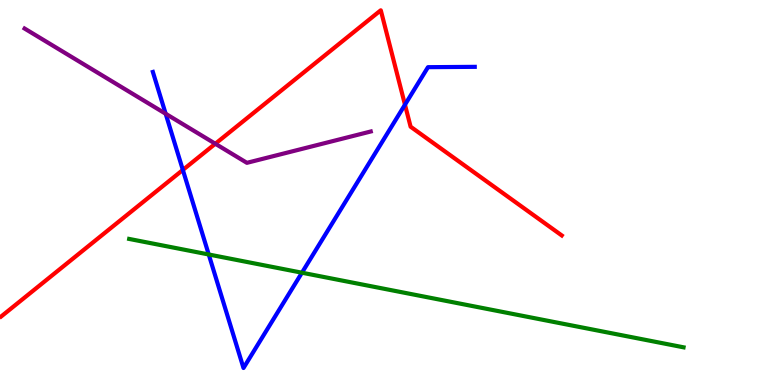[{'lines': ['blue', 'red'], 'intersections': [{'x': 2.36, 'y': 5.59}, {'x': 5.23, 'y': 7.28}]}, {'lines': ['green', 'red'], 'intersections': []}, {'lines': ['purple', 'red'], 'intersections': [{'x': 2.78, 'y': 6.27}]}, {'lines': ['blue', 'green'], 'intersections': [{'x': 2.69, 'y': 3.39}, {'x': 3.9, 'y': 2.92}]}, {'lines': ['blue', 'purple'], 'intersections': [{'x': 2.14, 'y': 7.05}]}, {'lines': ['green', 'purple'], 'intersections': []}]